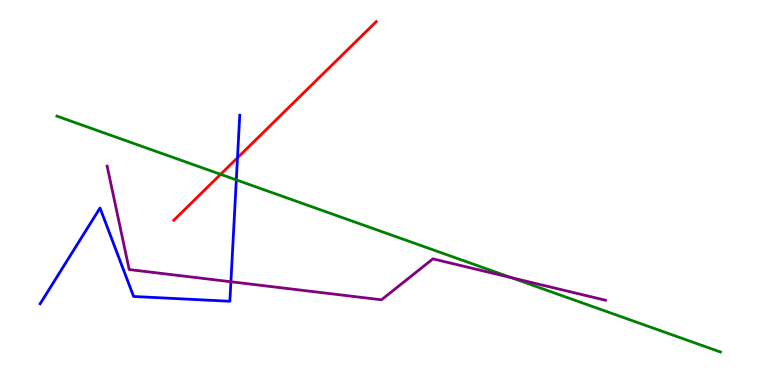[{'lines': ['blue', 'red'], 'intersections': [{'x': 3.06, 'y': 5.9}]}, {'lines': ['green', 'red'], 'intersections': [{'x': 2.85, 'y': 5.47}]}, {'lines': ['purple', 'red'], 'intersections': []}, {'lines': ['blue', 'green'], 'intersections': [{'x': 3.05, 'y': 5.33}]}, {'lines': ['blue', 'purple'], 'intersections': [{'x': 2.98, 'y': 2.68}]}, {'lines': ['green', 'purple'], 'intersections': [{'x': 6.6, 'y': 2.79}]}]